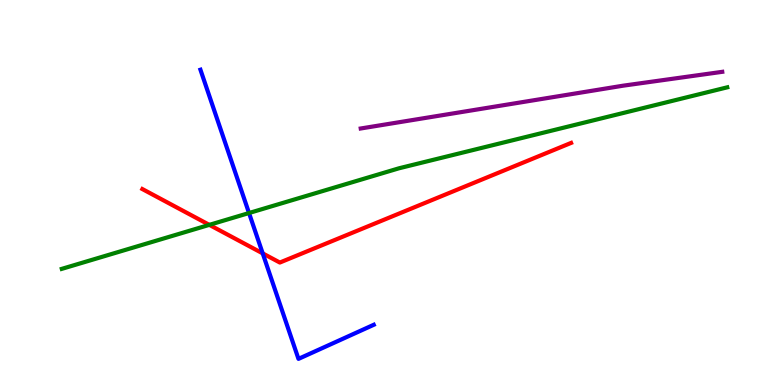[{'lines': ['blue', 'red'], 'intersections': [{'x': 3.39, 'y': 3.42}]}, {'lines': ['green', 'red'], 'intersections': [{'x': 2.7, 'y': 4.16}]}, {'lines': ['purple', 'red'], 'intersections': []}, {'lines': ['blue', 'green'], 'intersections': [{'x': 3.21, 'y': 4.47}]}, {'lines': ['blue', 'purple'], 'intersections': []}, {'lines': ['green', 'purple'], 'intersections': []}]